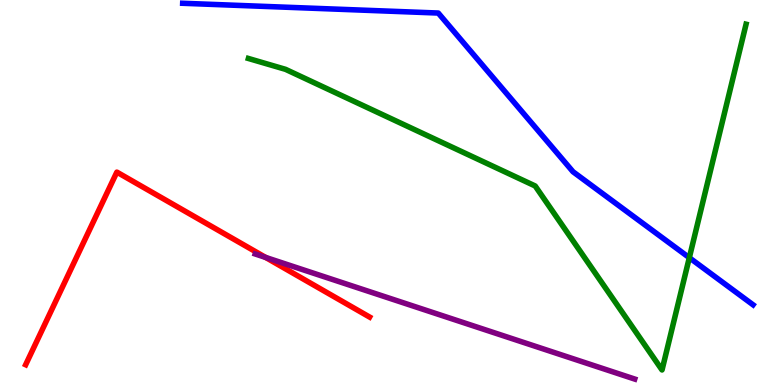[{'lines': ['blue', 'red'], 'intersections': []}, {'lines': ['green', 'red'], 'intersections': []}, {'lines': ['purple', 'red'], 'intersections': [{'x': 3.43, 'y': 3.31}]}, {'lines': ['blue', 'green'], 'intersections': [{'x': 8.89, 'y': 3.31}]}, {'lines': ['blue', 'purple'], 'intersections': []}, {'lines': ['green', 'purple'], 'intersections': []}]